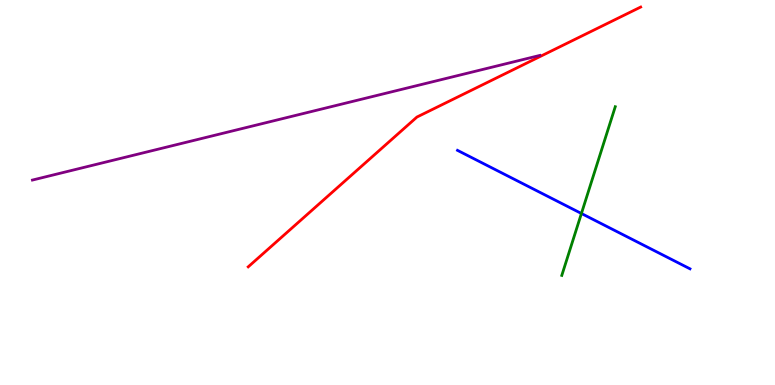[{'lines': ['blue', 'red'], 'intersections': []}, {'lines': ['green', 'red'], 'intersections': []}, {'lines': ['purple', 'red'], 'intersections': []}, {'lines': ['blue', 'green'], 'intersections': [{'x': 7.5, 'y': 4.45}]}, {'lines': ['blue', 'purple'], 'intersections': []}, {'lines': ['green', 'purple'], 'intersections': []}]